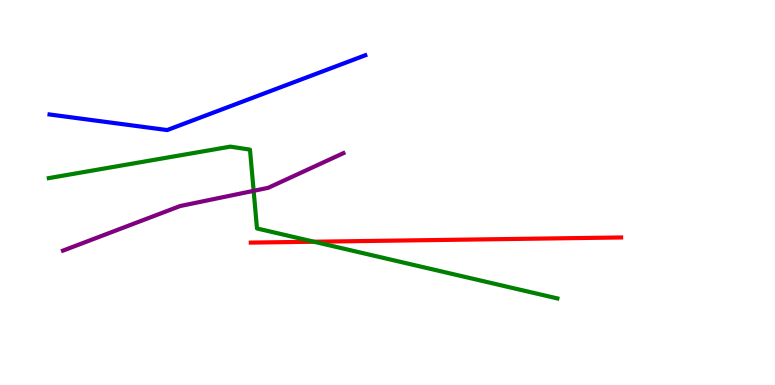[{'lines': ['blue', 'red'], 'intersections': []}, {'lines': ['green', 'red'], 'intersections': [{'x': 4.05, 'y': 3.72}]}, {'lines': ['purple', 'red'], 'intersections': []}, {'lines': ['blue', 'green'], 'intersections': []}, {'lines': ['blue', 'purple'], 'intersections': []}, {'lines': ['green', 'purple'], 'intersections': [{'x': 3.27, 'y': 5.04}]}]